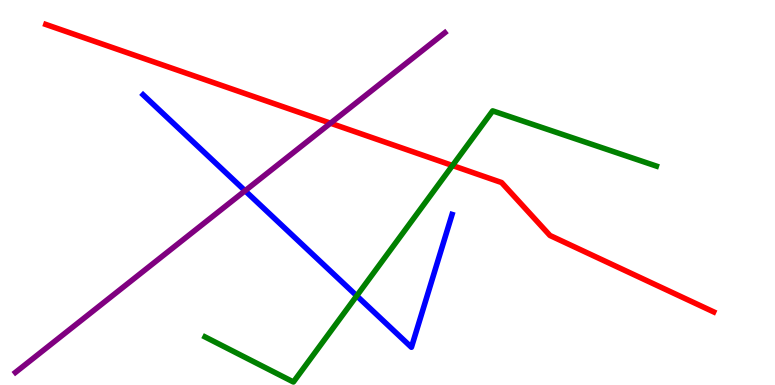[{'lines': ['blue', 'red'], 'intersections': []}, {'lines': ['green', 'red'], 'intersections': [{'x': 5.84, 'y': 5.7}]}, {'lines': ['purple', 'red'], 'intersections': [{'x': 4.26, 'y': 6.8}]}, {'lines': ['blue', 'green'], 'intersections': [{'x': 4.6, 'y': 2.32}]}, {'lines': ['blue', 'purple'], 'intersections': [{'x': 3.16, 'y': 5.05}]}, {'lines': ['green', 'purple'], 'intersections': []}]